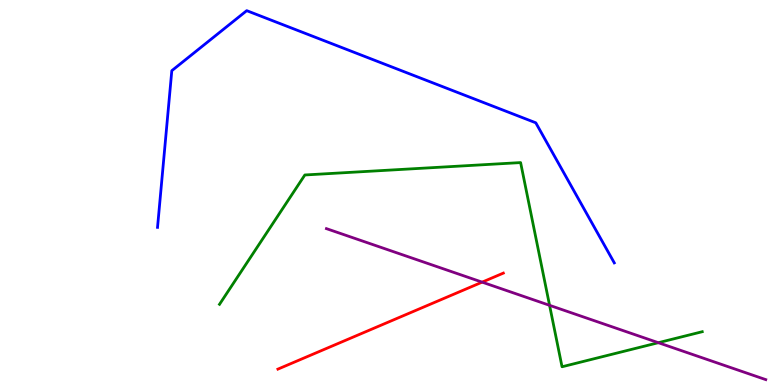[{'lines': ['blue', 'red'], 'intersections': []}, {'lines': ['green', 'red'], 'intersections': []}, {'lines': ['purple', 'red'], 'intersections': [{'x': 6.22, 'y': 2.67}]}, {'lines': ['blue', 'green'], 'intersections': []}, {'lines': ['blue', 'purple'], 'intersections': []}, {'lines': ['green', 'purple'], 'intersections': [{'x': 7.09, 'y': 2.07}, {'x': 8.49, 'y': 1.1}]}]